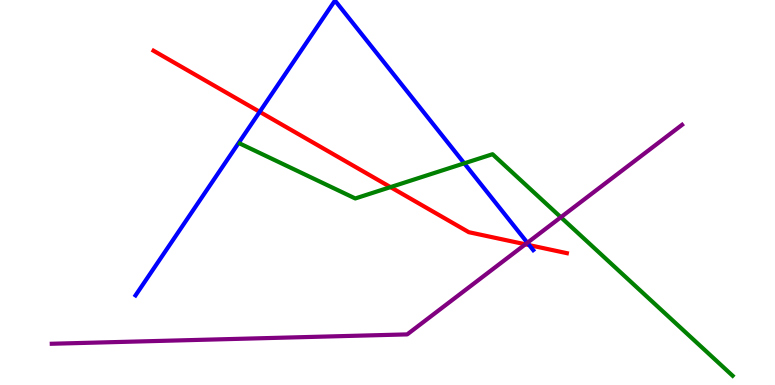[{'lines': ['blue', 'red'], 'intersections': [{'x': 3.35, 'y': 7.1}, {'x': 6.83, 'y': 3.63}]}, {'lines': ['green', 'red'], 'intersections': [{'x': 5.04, 'y': 5.14}]}, {'lines': ['purple', 'red'], 'intersections': [{'x': 6.78, 'y': 3.65}]}, {'lines': ['blue', 'green'], 'intersections': [{'x': 5.99, 'y': 5.76}]}, {'lines': ['blue', 'purple'], 'intersections': [{'x': 6.8, 'y': 3.69}]}, {'lines': ['green', 'purple'], 'intersections': [{'x': 7.24, 'y': 4.36}]}]